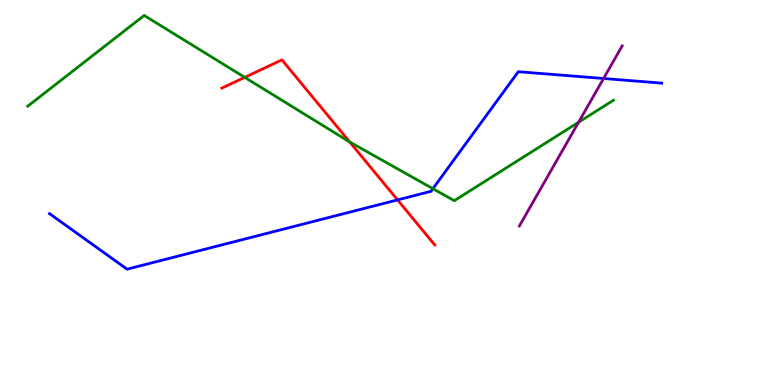[{'lines': ['blue', 'red'], 'intersections': [{'x': 5.13, 'y': 4.81}]}, {'lines': ['green', 'red'], 'intersections': [{'x': 3.16, 'y': 7.99}, {'x': 4.51, 'y': 6.31}]}, {'lines': ['purple', 'red'], 'intersections': []}, {'lines': ['blue', 'green'], 'intersections': [{'x': 5.59, 'y': 5.1}]}, {'lines': ['blue', 'purple'], 'intersections': [{'x': 7.79, 'y': 7.96}]}, {'lines': ['green', 'purple'], 'intersections': [{'x': 7.47, 'y': 6.82}]}]